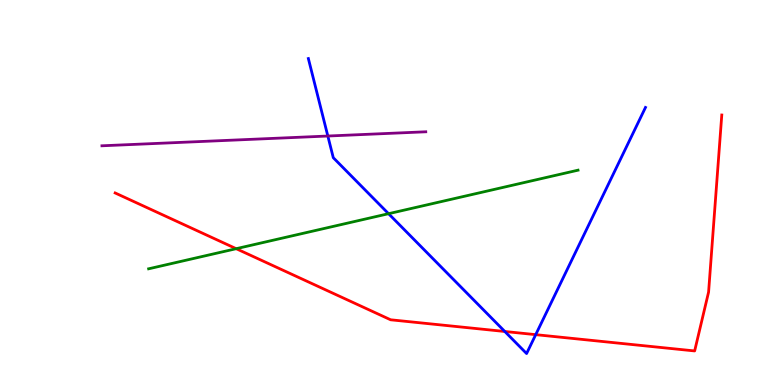[{'lines': ['blue', 'red'], 'intersections': [{'x': 6.51, 'y': 1.39}, {'x': 6.91, 'y': 1.31}]}, {'lines': ['green', 'red'], 'intersections': [{'x': 3.05, 'y': 3.54}]}, {'lines': ['purple', 'red'], 'intersections': []}, {'lines': ['blue', 'green'], 'intersections': [{'x': 5.01, 'y': 4.45}]}, {'lines': ['blue', 'purple'], 'intersections': [{'x': 4.23, 'y': 6.47}]}, {'lines': ['green', 'purple'], 'intersections': []}]